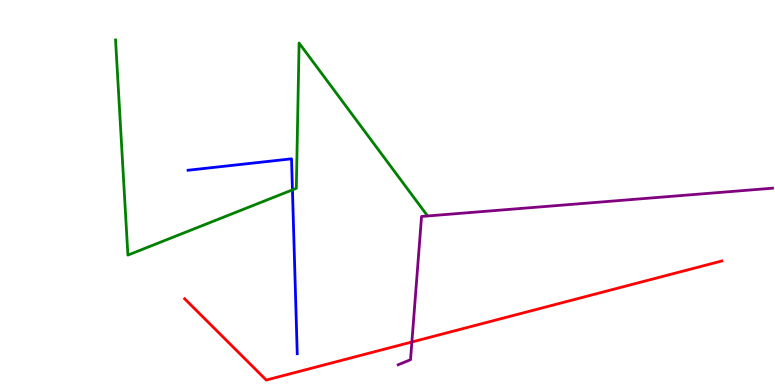[{'lines': ['blue', 'red'], 'intersections': []}, {'lines': ['green', 'red'], 'intersections': []}, {'lines': ['purple', 'red'], 'intersections': [{'x': 5.31, 'y': 1.12}]}, {'lines': ['blue', 'green'], 'intersections': [{'x': 3.77, 'y': 5.07}]}, {'lines': ['blue', 'purple'], 'intersections': []}, {'lines': ['green', 'purple'], 'intersections': []}]